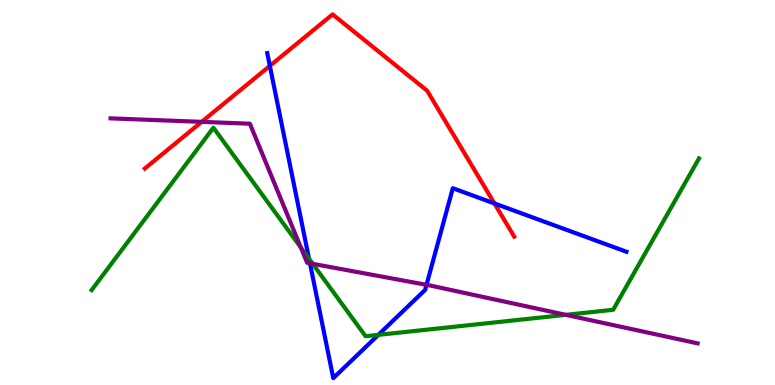[{'lines': ['blue', 'red'], 'intersections': [{'x': 3.48, 'y': 8.29}, {'x': 6.38, 'y': 4.72}]}, {'lines': ['green', 'red'], 'intersections': []}, {'lines': ['purple', 'red'], 'intersections': [{'x': 2.6, 'y': 6.83}]}, {'lines': ['blue', 'green'], 'intersections': [{'x': 3.99, 'y': 3.28}, {'x': 4.88, 'y': 1.3}]}, {'lines': ['blue', 'purple'], 'intersections': [{'x': 4.0, 'y': 3.16}, {'x': 5.5, 'y': 2.6}]}, {'lines': ['green', 'purple'], 'intersections': [{'x': 3.88, 'y': 3.57}, {'x': 4.04, 'y': 3.15}, {'x': 7.3, 'y': 1.82}]}]